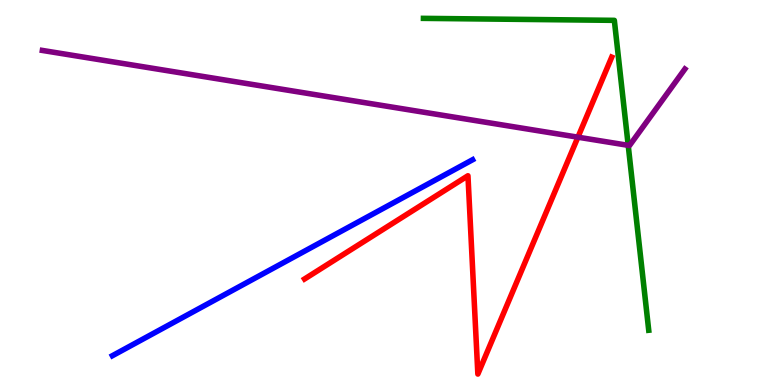[{'lines': ['blue', 'red'], 'intersections': []}, {'lines': ['green', 'red'], 'intersections': []}, {'lines': ['purple', 'red'], 'intersections': [{'x': 7.46, 'y': 6.44}]}, {'lines': ['blue', 'green'], 'intersections': []}, {'lines': ['blue', 'purple'], 'intersections': []}, {'lines': ['green', 'purple'], 'intersections': [{'x': 8.11, 'y': 6.23}]}]